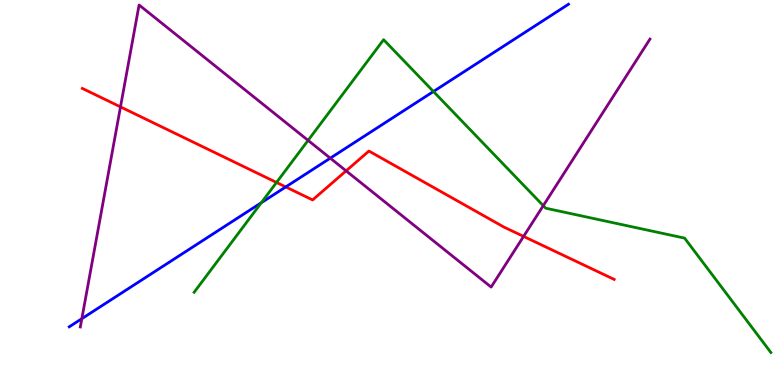[{'lines': ['blue', 'red'], 'intersections': [{'x': 3.69, 'y': 5.14}]}, {'lines': ['green', 'red'], 'intersections': [{'x': 3.57, 'y': 5.26}]}, {'lines': ['purple', 'red'], 'intersections': [{'x': 1.55, 'y': 7.22}, {'x': 4.47, 'y': 5.56}, {'x': 6.76, 'y': 3.86}]}, {'lines': ['blue', 'green'], 'intersections': [{'x': 3.37, 'y': 4.73}, {'x': 5.59, 'y': 7.62}]}, {'lines': ['blue', 'purple'], 'intersections': [{'x': 1.06, 'y': 1.72}, {'x': 4.26, 'y': 5.89}]}, {'lines': ['green', 'purple'], 'intersections': [{'x': 3.98, 'y': 6.35}, {'x': 7.01, 'y': 4.66}]}]